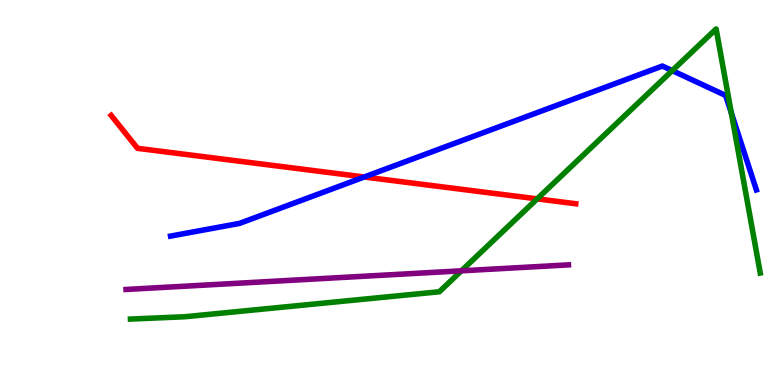[{'lines': ['blue', 'red'], 'intersections': [{'x': 4.7, 'y': 5.4}]}, {'lines': ['green', 'red'], 'intersections': [{'x': 6.93, 'y': 4.83}]}, {'lines': ['purple', 'red'], 'intersections': []}, {'lines': ['blue', 'green'], 'intersections': [{'x': 8.67, 'y': 8.17}, {'x': 9.44, 'y': 7.07}]}, {'lines': ['blue', 'purple'], 'intersections': []}, {'lines': ['green', 'purple'], 'intersections': [{'x': 5.95, 'y': 2.97}]}]